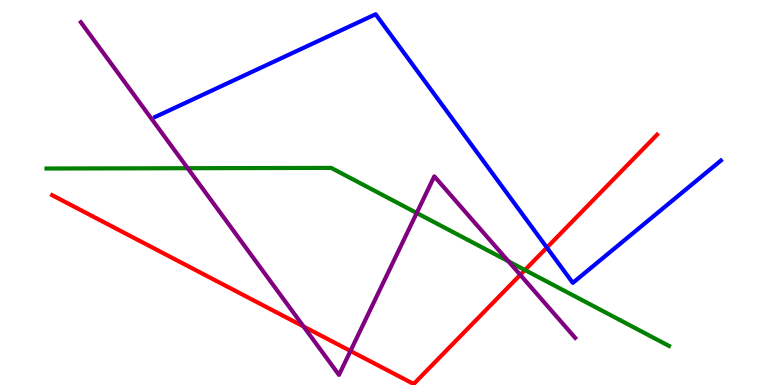[{'lines': ['blue', 'red'], 'intersections': [{'x': 7.06, 'y': 3.57}]}, {'lines': ['green', 'red'], 'intersections': [{'x': 6.77, 'y': 2.99}]}, {'lines': ['purple', 'red'], 'intersections': [{'x': 3.92, 'y': 1.52}, {'x': 4.52, 'y': 0.884}, {'x': 6.71, 'y': 2.86}]}, {'lines': ['blue', 'green'], 'intersections': []}, {'lines': ['blue', 'purple'], 'intersections': []}, {'lines': ['green', 'purple'], 'intersections': [{'x': 2.42, 'y': 5.63}, {'x': 5.38, 'y': 4.47}, {'x': 6.56, 'y': 3.21}]}]